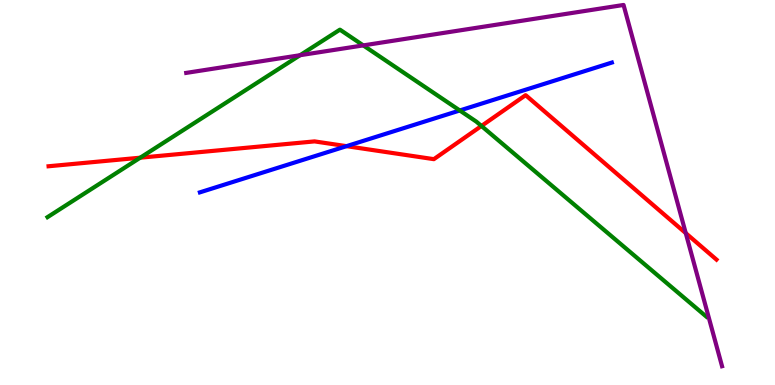[{'lines': ['blue', 'red'], 'intersections': [{'x': 4.47, 'y': 6.2}]}, {'lines': ['green', 'red'], 'intersections': [{'x': 1.81, 'y': 5.9}, {'x': 6.21, 'y': 6.73}]}, {'lines': ['purple', 'red'], 'intersections': [{'x': 8.85, 'y': 3.94}]}, {'lines': ['blue', 'green'], 'intersections': [{'x': 5.93, 'y': 7.13}]}, {'lines': ['blue', 'purple'], 'intersections': []}, {'lines': ['green', 'purple'], 'intersections': [{'x': 3.87, 'y': 8.57}, {'x': 4.69, 'y': 8.82}]}]